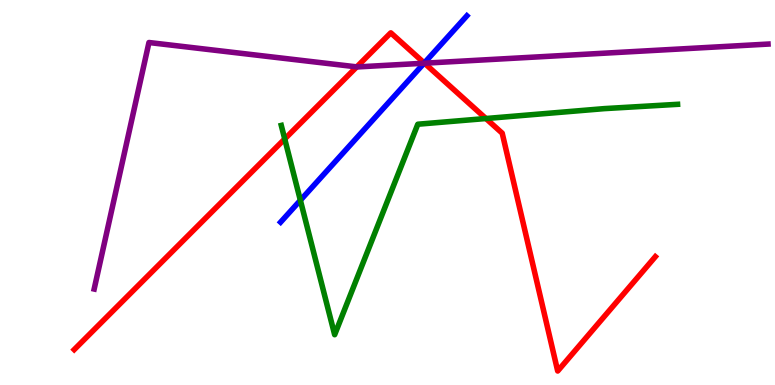[{'lines': ['blue', 'red'], 'intersections': [{'x': 5.47, 'y': 8.36}]}, {'lines': ['green', 'red'], 'intersections': [{'x': 3.67, 'y': 6.39}, {'x': 6.27, 'y': 6.92}]}, {'lines': ['purple', 'red'], 'intersections': [{'x': 4.6, 'y': 8.26}, {'x': 5.48, 'y': 8.36}]}, {'lines': ['blue', 'green'], 'intersections': [{'x': 3.88, 'y': 4.8}]}, {'lines': ['blue', 'purple'], 'intersections': [{'x': 5.47, 'y': 8.36}]}, {'lines': ['green', 'purple'], 'intersections': []}]